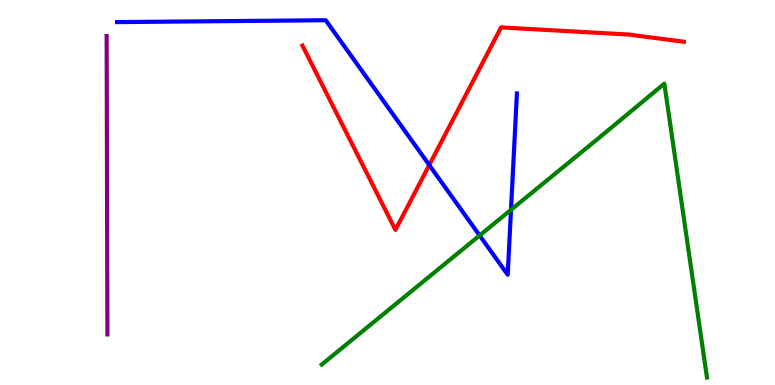[{'lines': ['blue', 'red'], 'intersections': [{'x': 5.54, 'y': 5.71}]}, {'lines': ['green', 'red'], 'intersections': []}, {'lines': ['purple', 'red'], 'intersections': []}, {'lines': ['blue', 'green'], 'intersections': [{'x': 6.19, 'y': 3.88}, {'x': 6.59, 'y': 4.55}]}, {'lines': ['blue', 'purple'], 'intersections': []}, {'lines': ['green', 'purple'], 'intersections': []}]